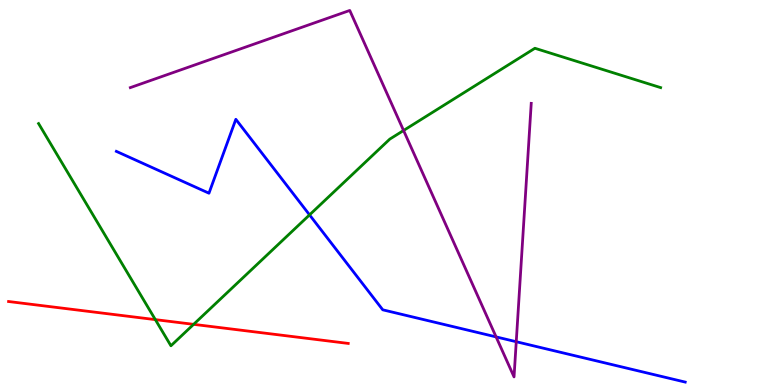[{'lines': ['blue', 'red'], 'intersections': []}, {'lines': ['green', 'red'], 'intersections': [{'x': 2.0, 'y': 1.7}, {'x': 2.5, 'y': 1.58}]}, {'lines': ['purple', 'red'], 'intersections': []}, {'lines': ['blue', 'green'], 'intersections': [{'x': 3.99, 'y': 4.42}]}, {'lines': ['blue', 'purple'], 'intersections': [{'x': 6.4, 'y': 1.25}, {'x': 6.66, 'y': 1.12}]}, {'lines': ['green', 'purple'], 'intersections': [{'x': 5.21, 'y': 6.61}]}]